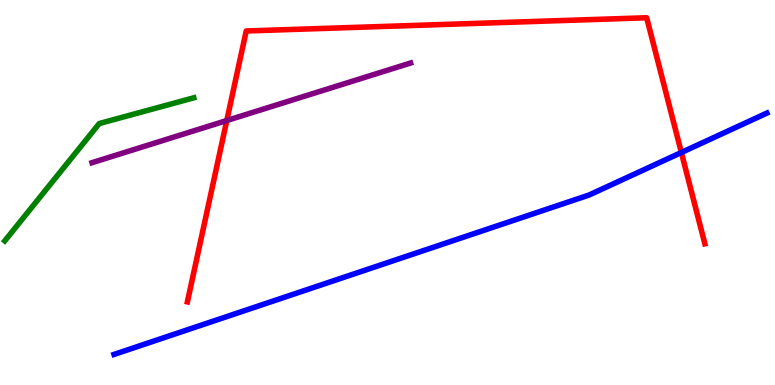[{'lines': ['blue', 'red'], 'intersections': [{'x': 8.79, 'y': 6.04}]}, {'lines': ['green', 'red'], 'intersections': []}, {'lines': ['purple', 'red'], 'intersections': [{'x': 2.93, 'y': 6.87}]}, {'lines': ['blue', 'green'], 'intersections': []}, {'lines': ['blue', 'purple'], 'intersections': []}, {'lines': ['green', 'purple'], 'intersections': []}]